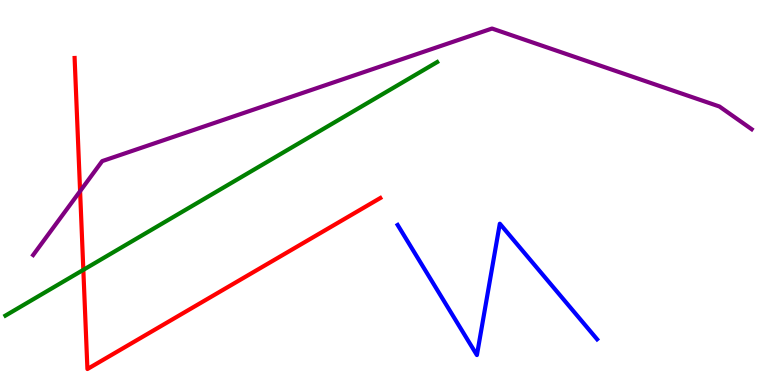[{'lines': ['blue', 'red'], 'intersections': []}, {'lines': ['green', 'red'], 'intersections': [{'x': 1.08, 'y': 2.99}]}, {'lines': ['purple', 'red'], 'intersections': [{'x': 1.03, 'y': 5.03}]}, {'lines': ['blue', 'green'], 'intersections': []}, {'lines': ['blue', 'purple'], 'intersections': []}, {'lines': ['green', 'purple'], 'intersections': []}]